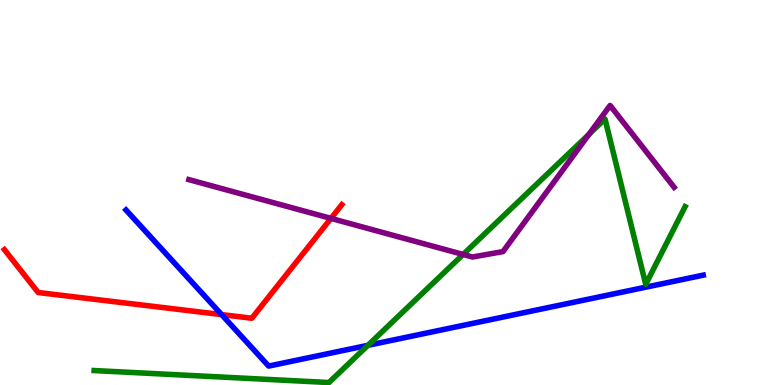[{'lines': ['blue', 'red'], 'intersections': [{'x': 2.86, 'y': 1.83}]}, {'lines': ['green', 'red'], 'intersections': []}, {'lines': ['purple', 'red'], 'intersections': [{'x': 4.27, 'y': 4.33}]}, {'lines': ['blue', 'green'], 'intersections': [{'x': 4.75, 'y': 1.03}]}, {'lines': ['blue', 'purple'], 'intersections': []}, {'lines': ['green', 'purple'], 'intersections': [{'x': 5.98, 'y': 3.39}, {'x': 7.6, 'y': 6.51}]}]